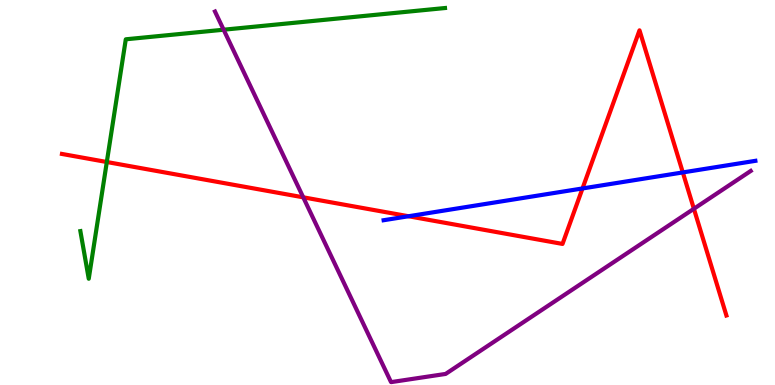[{'lines': ['blue', 'red'], 'intersections': [{'x': 5.27, 'y': 4.38}, {'x': 7.52, 'y': 5.11}, {'x': 8.81, 'y': 5.52}]}, {'lines': ['green', 'red'], 'intersections': [{'x': 1.38, 'y': 5.79}]}, {'lines': ['purple', 'red'], 'intersections': [{'x': 3.91, 'y': 4.87}, {'x': 8.95, 'y': 4.58}]}, {'lines': ['blue', 'green'], 'intersections': []}, {'lines': ['blue', 'purple'], 'intersections': []}, {'lines': ['green', 'purple'], 'intersections': [{'x': 2.89, 'y': 9.23}]}]